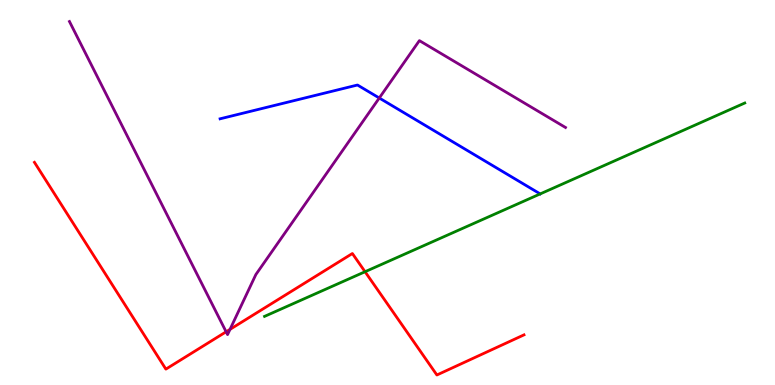[{'lines': ['blue', 'red'], 'intersections': []}, {'lines': ['green', 'red'], 'intersections': [{'x': 4.71, 'y': 2.94}]}, {'lines': ['purple', 'red'], 'intersections': [{'x': 2.92, 'y': 1.38}, {'x': 2.97, 'y': 1.44}]}, {'lines': ['blue', 'green'], 'intersections': []}, {'lines': ['blue', 'purple'], 'intersections': [{'x': 4.89, 'y': 7.45}]}, {'lines': ['green', 'purple'], 'intersections': []}]